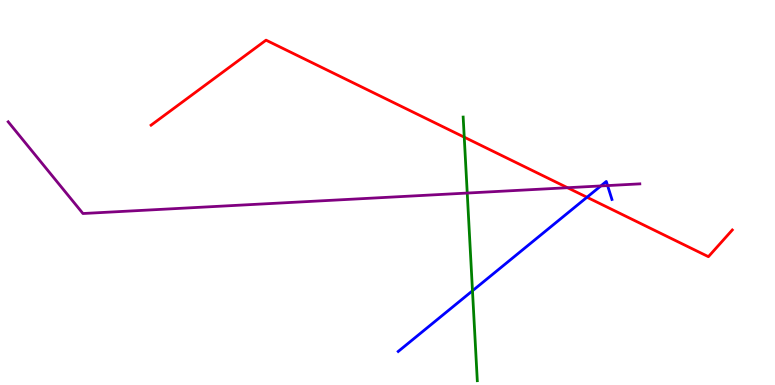[{'lines': ['blue', 'red'], 'intersections': [{'x': 7.57, 'y': 4.88}]}, {'lines': ['green', 'red'], 'intersections': [{'x': 5.99, 'y': 6.44}]}, {'lines': ['purple', 'red'], 'intersections': [{'x': 7.32, 'y': 5.12}]}, {'lines': ['blue', 'green'], 'intersections': [{'x': 6.1, 'y': 2.45}]}, {'lines': ['blue', 'purple'], 'intersections': [{'x': 7.75, 'y': 5.17}, {'x': 7.84, 'y': 5.18}]}, {'lines': ['green', 'purple'], 'intersections': [{'x': 6.03, 'y': 4.99}]}]